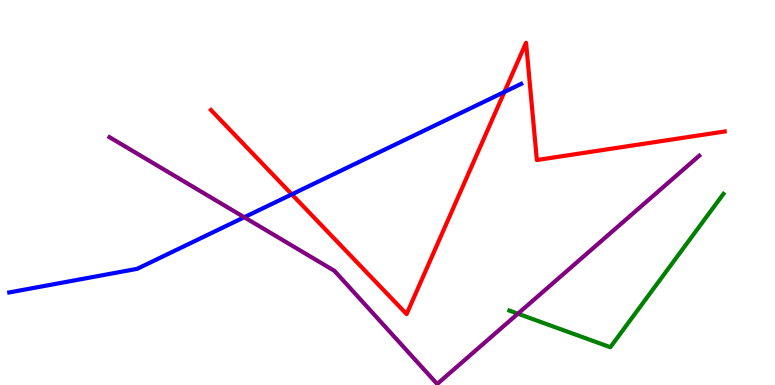[{'lines': ['blue', 'red'], 'intersections': [{'x': 3.77, 'y': 4.95}, {'x': 6.51, 'y': 7.61}]}, {'lines': ['green', 'red'], 'intersections': []}, {'lines': ['purple', 'red'], 'intersections': []}, {'lines': ['blue', 'green'], 'intersections': []}, {'lines': ['blue', 'purple'], 'intersections': [{'x': 3.15, 'y': 4.36}]}, {'lines': ['green', 'purple'], 'intersections': [{'x': 6.68, 'y': 1.85}]}]